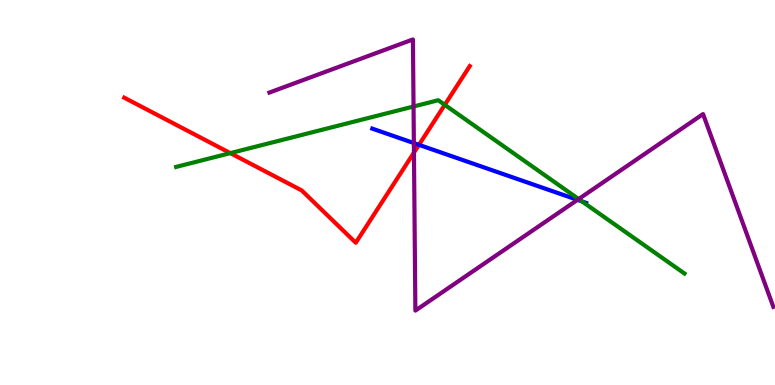[{'lines': ['blue', 'red'], 'intersections': [{'x': 5.41, 'y': 6.24}]}, {'lines': ['green', 'red'], 'intersections': [{'x': 2.97, 'y': 6.02}, {'x': 5.74, 'y': 7.28}]}, {'lines': ['purple', 'red'], 'intersections': [{'x': 5.34, 'y': 6.04}]}, {'lines': ['blue', 'green'], 'intersections': [{'x': 7.51, 'y': 4.77}]}, {'lines': ['blue', 'purple'], 'intersections': [{'x': 5.34, 'y': 6.28}, {'x': 7.45, 'y': 4.81}]}, {'lines': ['green', 'purple'], 'intersections': [{'x': 5.34, 'y': 7.23}, {'x': 7.47, 'y': 4.83}]}]